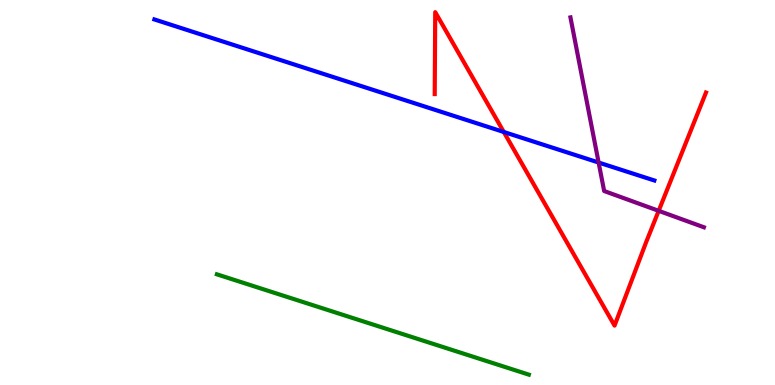[{'lines': ['blue', 'red'], 'intersections': [{'x': 6.5, 'y': 6.57}]}, {'lines': ['green', 'red'], 'intersections': []}, {'lines': ['purple', 'red'], 'intersections': [{'x': 8.5, 'y': 4.52}]}, {'lines': ['blue', 'green'], 'intersections': []}, {'lines': ['blue', 'purple'], 'intersections': [{'x': 7.72, 'y': 5.78}]}, {'lines': ['green', 'purple'], 'intersections': []}]